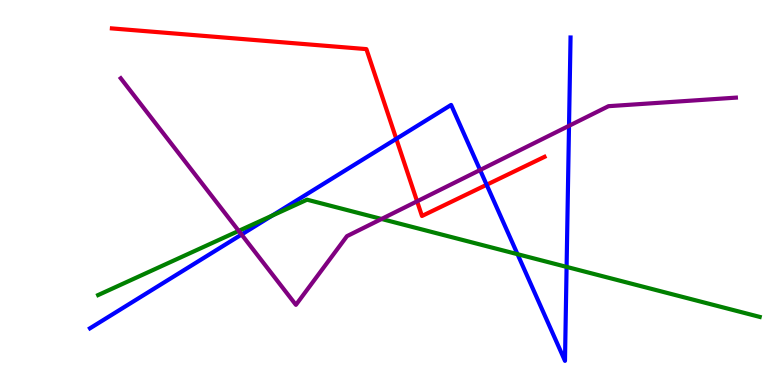[{'lines': ['blue', 'red'], 'intersections': [{'x': 5.11, 'y': 6.39}, {'x': 6.28, 'y': 5.2}]}, {'lines': ['green', 'red'], 'intersections': []}, {'lines': ['purple', 'red'], 'intersections': [{'x': 5.38, 'y': 4.77}]}, {'lines': ['blue', 'green'], 'intersections': [{'x': 3.51, 'y': 4.4}, {'x': 6.68, 'y': 3.4}, {'x': 7.31, 'y': 3.07}]}, {'lines': ['blue', 'purple'], 'intersections': [{'x': 3.12, 'y': 3.91}, {'x': 6.19, 'y': 5.58}, {'x': 7.34, 'y': 6.73}]}, {'lines': ['green', 'purple'], 'intersections': [{'x': 3.08, 'y': 4.0}, {'x': 4.92, 'y': 4.31}]}]